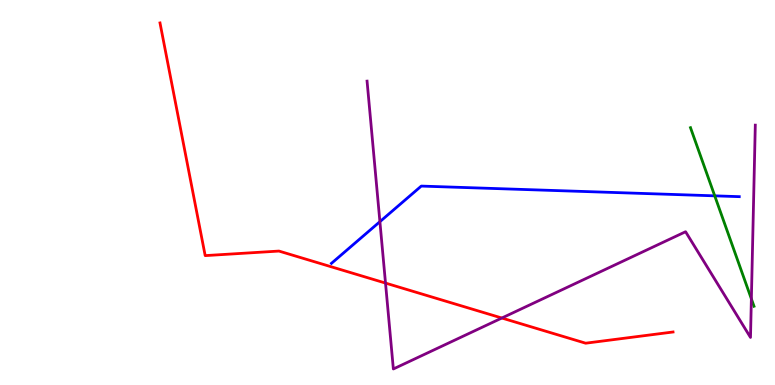[{'lines': ['blue', 'red'], 'intersections': []}, {'lines': ['green', 'red'], 'intersections': []}, {'lines': ['purple', 'red'], 'intersections': [{'x': 4.97, 'y': 2.65}, {'x': 6.48, 'y': 1.74}]}, {'lines': ['blue', 'green'], 'intersections': [{'x': 9.22, 'y': 4.91}]}, {'lines': ['blue', 'purple'], 'intersections': [{'x': 4.9, 'y': 4.24}]}, {'lines': ['green', 'purple'], 'intersections': [{'x': 9.7, 'y': 2.24}]}]